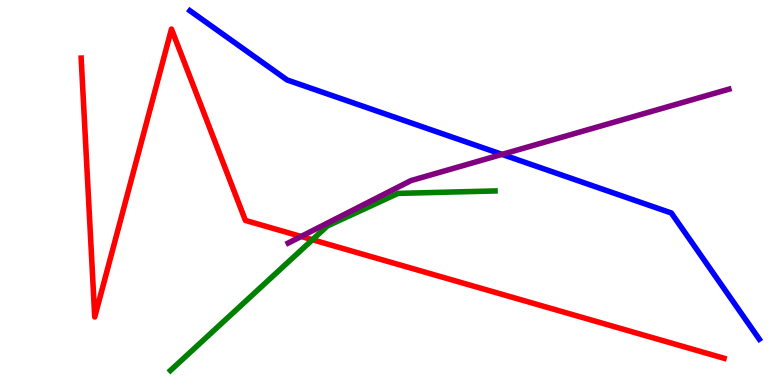[{'lines': ['blue', 'red'], 'intersections': []}, {'lines': ['green', 'red'], 'intersections': [{'x': 4.03, 'y': 3.77}]}, {'lines': ['purple', 'red'], 'intersections': [{'x': 3.89, 'y': 3.86}]}, {'lines': ['blue', 'green'], 'intersections': []}, {'lines': ['blue', 'purple'], 'intersections': [{'x': 6.48, 'y': 5.99}]}, {'lines': ['green', 'purple'], 'intersections': []}]